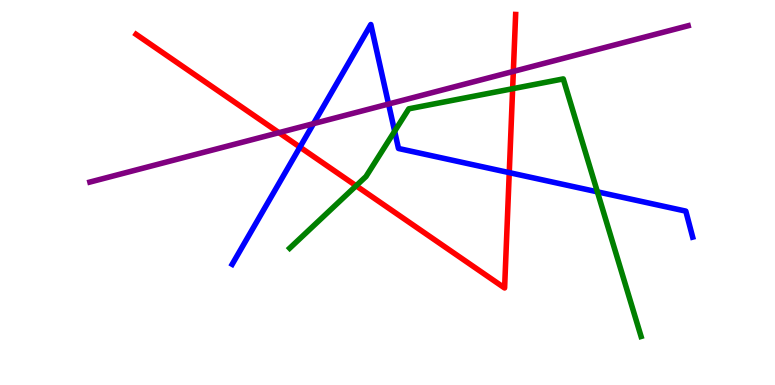[{'lines': ['blue', 'red'], 'intersections': [{'x': 3.87, 'y': 6.18}, {'x': 6.57, 'y': 5.52}]}, {'lines': ['green', 'red'], 'intersections': [{'x': 4.6, 'y': 5.17}, {'x': 6.61, 'y': 7.7}]}, {'lines': ['purple', 'red'], 'intersections': [{'x': 3.6, 'y': 6.55}, {'x': 6.62, 'y': 8.14}]}, {'lines': ['blue', 'green'], 'intersections': [{'x': 5.09, 'y': 6.59}, {'x': 7.71, 'y': 5.02}]}, {'lines': ['blue', 'purple'], 'intersections': [{'x': 4.05, 'y': 6.79}, {'x': 5.01, 'y': 7.3}]}, {'lines': ['green', 'purple'], 'intersections': []}]